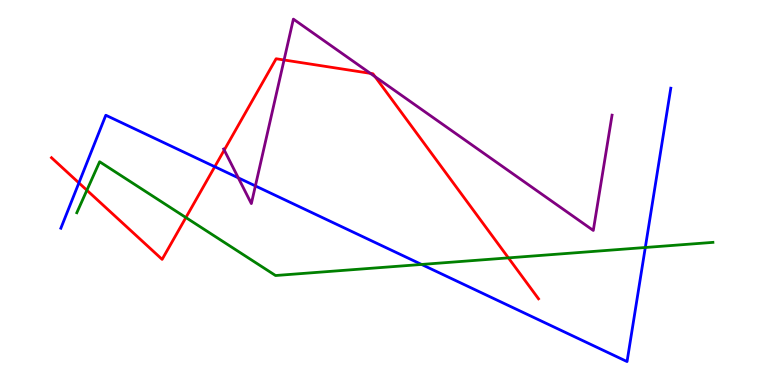[{'lines': ['blue', 'red'], 'intersections': [{'x': 1.02, 'y': 5.25}, {'x': 2.77, 'y': 5.67}]}, {'lines': ['green', 'red'], 'intersections': [{'x': 1.12, 'y': 5.06}, {'x': 2.4, 'y': 4.35}, {'x': 6.56, 'y': 3.3}]}, {'lines': ['purple', 'red'], 'intersections': [{'x': 2.89, 'y': 6.1}, {'x': 3.67, 'y': 8.44}, {'x': 4.78, 'y': 8.09}, {'x': 4.84, 'y': 8.01}]}, {'lines': ['blue', 'green'], 'intersections': [{'x': 5.44, 'y': 3.13}, {'x': 8.33, 'y': 3.57}]}, {'lines': ['blue', 'purple'], 'intersections': [{'x': 3.07, 'y': 5.38}, {'x': 3.3, 'y': 5.17}]}, {'lines': ['green', 'purple'], 'intersections': []}]